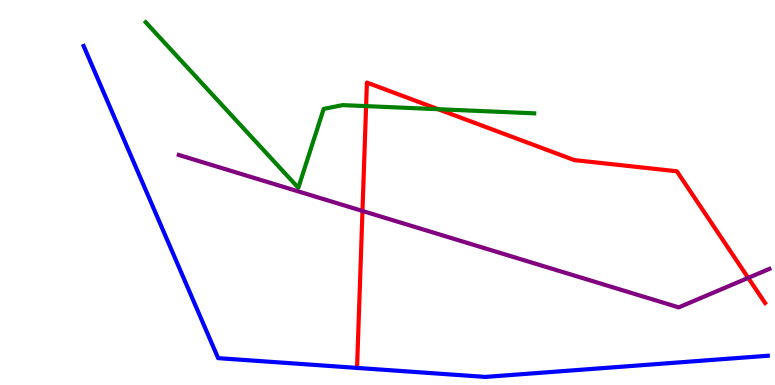[{'lines': ['blue', 'red'], 'intersections': [{'x': 4.61, 'y': 0.444}]}, {'lines': ['green', 'red'], 'intersections': [{'x': 4.72, 'y': 7.24}, {'x': 5.65, 'y': 7.16}]}, {'lines': ['purple', 'red'], 'intersections': [{'x': 4.68, 'y': 4.52}, {'x': 9.65, 'y': 2.78}]}, {'lines': ['blue', 'green'], 'intersections': []}, {'lines': ['blue', 'purple'], 'intersections': []}, {'lines': ['green', 'purple'], 'intersections': []}]